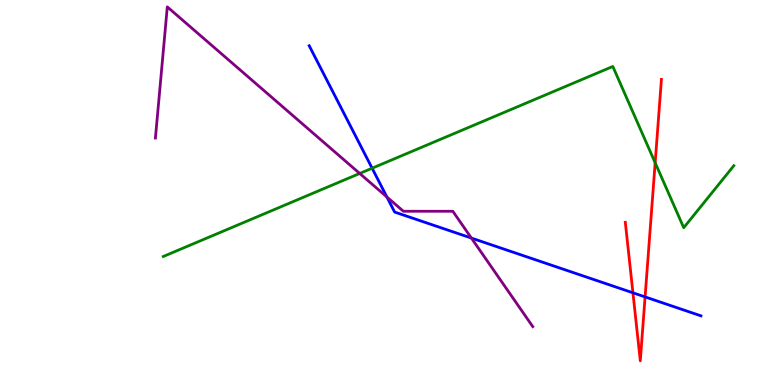[{'lines': ['blue', 'red'], 'intersections': [{'x': 8.17, 'y': 2.39}, {'x': 8.32, 'y': 2.29}]}, {'lines': ['green', 'red'], 'intersections': [{'x': 8.45, 'y': 5.77}]}, {'lines': ['purple', 'red'], 'intersections': []}, {'lines': ['blue', 'green'], 'intersections': [{'x': 4.8, 'y': 5.63}]}, {'lines': ['blue', 'purple'], 'intersections': [{'x': 4.99, 'y': 4.88}, {'x': 6.08, 'y': 3.82}]}, {'lines': ['green', 'purple'], 'intersections': [{'x': 4.64, 'y': 5.49}]}]